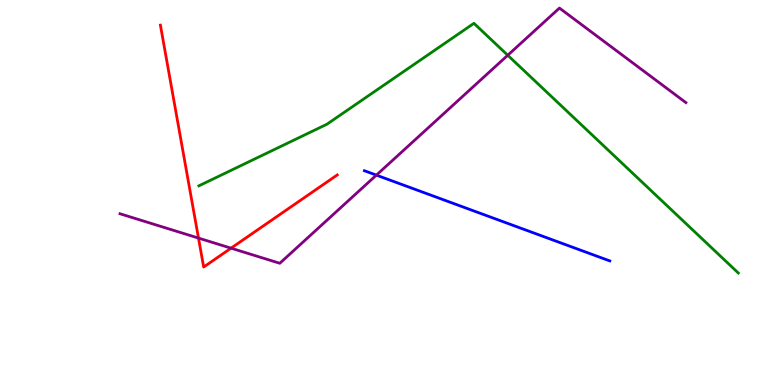[{'lines': ['blue', 'red'], 'intersections': []}, {'lines': ['green', 'red'], 'intersections': []}, {'lines': ['purple', 'red'], 'intersections': [{'x': 2.56, 'y': 3.82}, {'x': 2.98, 'y': 3.55}]}, {'lines': ['blue', 'green'], 'intersections': []}, {'lines': ['blue', 'purple'], 'intersections': [{'x': 4.86, 'y': 5.45}]}, {'lines': ['green', 'purple'], 'intersections': [{'x': 6.55, 'y': 8.56}]}]